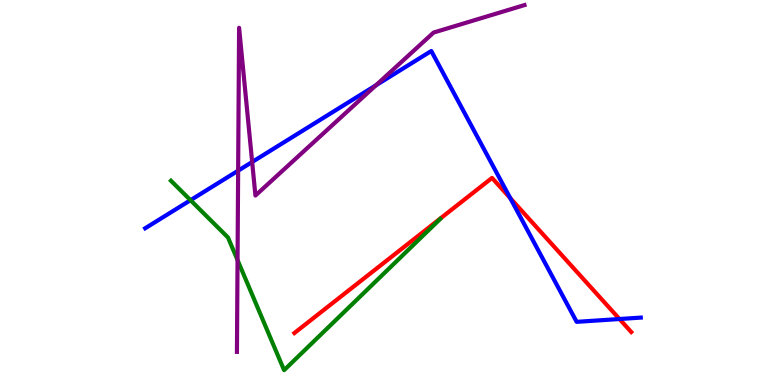[{'lines': ['blue', 'red'], 'intersections': [{'x': 6.58, 'y': 4.85}, {'x': 7.99, 'y': 1.71}]}, {'lines': ['green', 'red'], 'intersections': []}, {'lines': ['purple', 'red'], 'intersections': []}, {'lines': ['blue', 'green'], 'intersections': [{'x': 2.46, 'y': 4.8}]}, {'lines': ['blue', 'purple'], 'intersections': [{'x': 3.07, 'y': 5.57}, {'x': 3.25, 'y': 5.79}, {'x': 4.85, 'y': 7.78}]}, {'lines': ['green', 'purple'], 'intersections': [{'x': 3.07, 'y': 3.24}]}]